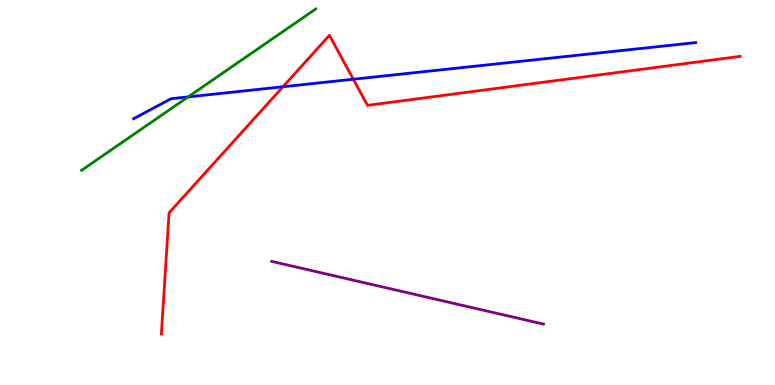[{'lines': ['blue', 'red'], 'intersections': [{'x': 3.65, 'y': 7.75}, {'x': 4.56, 'y': 7.94}]}, {'lines': ['green', 'red'], 'intersections': []}, {'lines': ['purple', 'red'], 'intersections': []}, {'lines': ['blue', 'green'], 'intersections': [{'x': 2.43, 'y': 7.48}]}, {'lines': ['blue', 'purple'], 'intersections': []}, {'lines': ['green', 'purple'], 'intersections': []}]